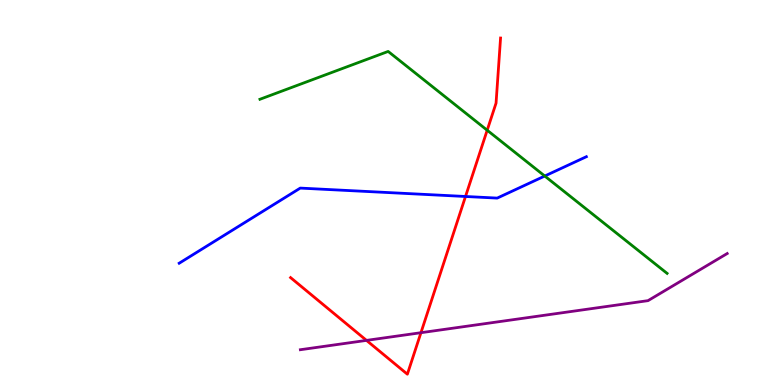[{'lines': ['blue', 'red'], 'intersections': [{'x': 6.01, 'y': 4.9}]}, {'lines': ['green', 'red'], 'intersections': [{'x': 6.29, 'y': 6.62}]}, {'lines': ['purple', 'red'], 'intersections': [{'x': 4.73, 'y': 1.16}, {'x': 5.43, 'y': 1.36}]}, {'lines': ['blue', 'green'], 'intersections': [{'x': 7.03, 'y': 5.43}]}, {'lines': ['blue', 'purple'], 'intersections': []}, {'lines': ['green', 'purple'], 'intersections': []}]